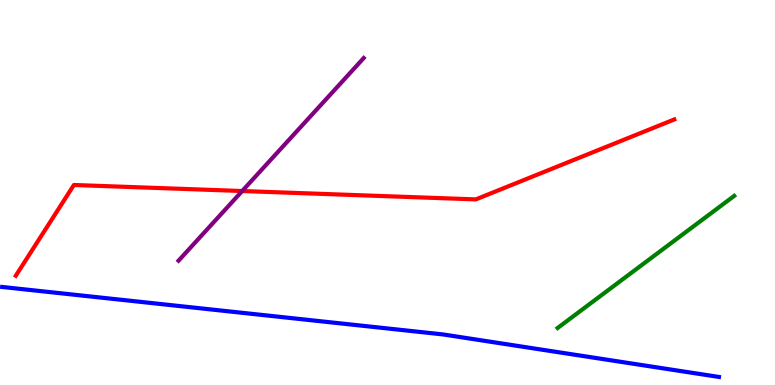[{'lines': ['blue', 'red'], 'intersections': []}, {'lines': ['green', 'red'], 'intersections': []}, {'lines': ['purple', 'red'], 'intersections': [{'x': 3.13, 'y': 5.04}]}, {'lines': ['blue', 'green'], 'intersections': []}, {'lines': ['blue', 'purple'], 'intersections': []}, {'lines': ['green', 'purple'], 'intersections': []}]